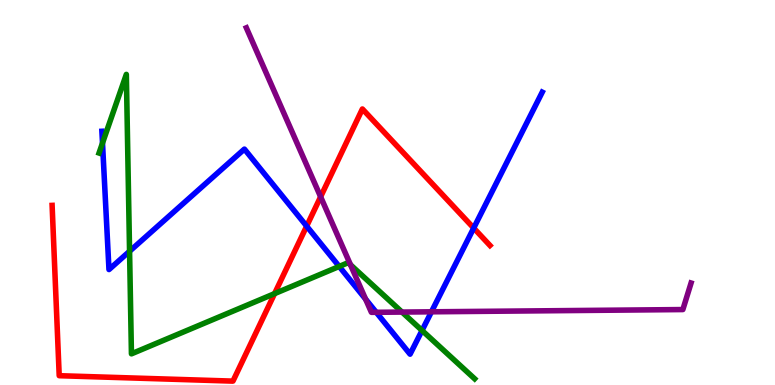[{'lines': ['blue', 'red'], 'intersections': [{'x': 3.96, 'y': 4.13}, {'x': 6.11, 'y': 4.08}]}, {'lines': ['green', 'red'], 'intersections': [{'x': 3.54, 'y': 2.37}]}, {'lines': ['purple', 'red'], 'intersections': [{'x': 4.14, 'y': 4.89}]}, {'lines': ['blue', 'green'], 'intersections': [{'x': 1.32, 'y': 6.28}, {'x': 1.67, 'y': 3.47}, {'x': 4.38, 'y': 3.08}, {'x': 5.45, 'y': 1.42}]}, {'lines': ['blue', 'purple'], 'intersections': [{'x': 4.72, 'y': 2.23}, {'x': 4.85, 'y': 1.89}, {'x': 5.57, 'y': 1.9}]}, {'lines': ['green', 'purple'], 'intersections': [{'x': 4.52, 'y': 3.12}, {'x': 5.19, 'y': 1.89}]}]